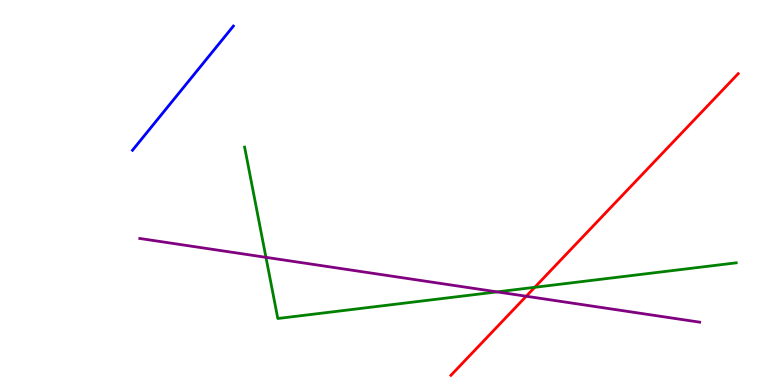[{'lines': ['blue', 'red'], 'intersections': []}, {'lines': ['green', 'red'], 'intersections': [{'x': 6.9, 'y': 2.54}]}, {'lines': ['purple', 'red'], 'intersections': [{'x': 6.79, 'y': 2.31}]}, {'lines': ['blue', 'green'], 'intersections': []}, {'lines': ['blue', 'purple'], 'intersections': []}, {'lines': ['green', 'purple'], 'intersections': [{'x': 3.43, 'y': 3.32}, {'x': 6.41, 'y': 2.42}]}]